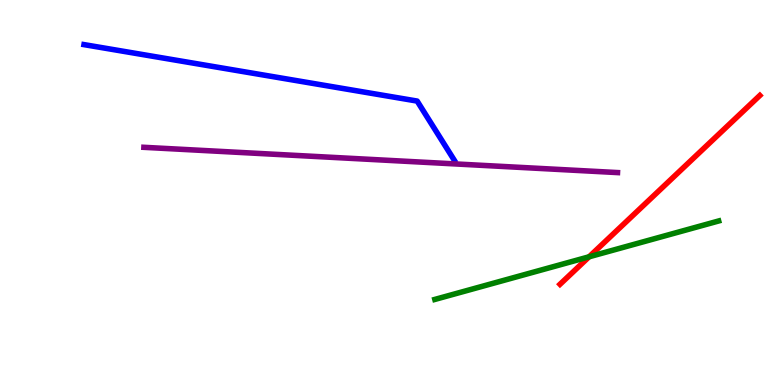[{'lines': ['blue', 'red'], 'intersections': []}, {'lines': ['green', 'red'], 'intersections': [{'x': 7.6, 'y': 3.33}]}, {'lines': ['purple', 'red'], 'intersections': []}, {'lines': ['blue', 'green'], 'intersections': []}, {'lines': ['blue', 'purple'], 'intersections': []}, {'lines': ['green', 'purple'], 'intersections': []}]